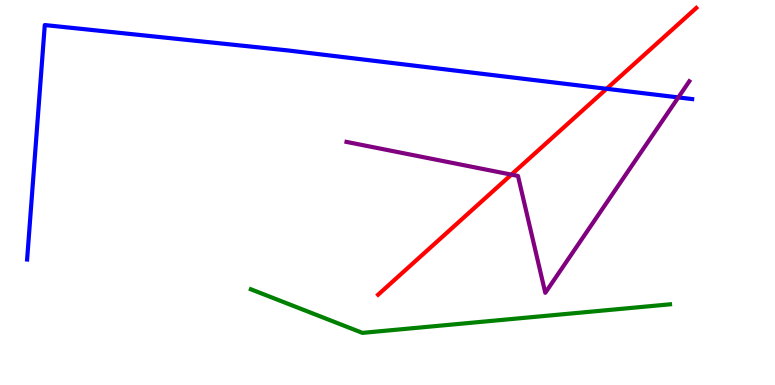[{'lines': ['blue', 'red'], 'intersections': [{'x': 7.83, 'y': 7.69}]}, {'lines': ['green', 'red'], 'intersections': []}, {'lines': ['purple', 'red'], 'intersections': [{'x': 6.6, 'y': 5.46}]}, {'lines': ['blue', 'green'], 'intersections': []}, {'lines': ['blue', 'purple'], 'intersections': [{'x': 8.75, 'y': 7.47}]}, {'lines': ['green', 'purple'], 'intersections': []}]